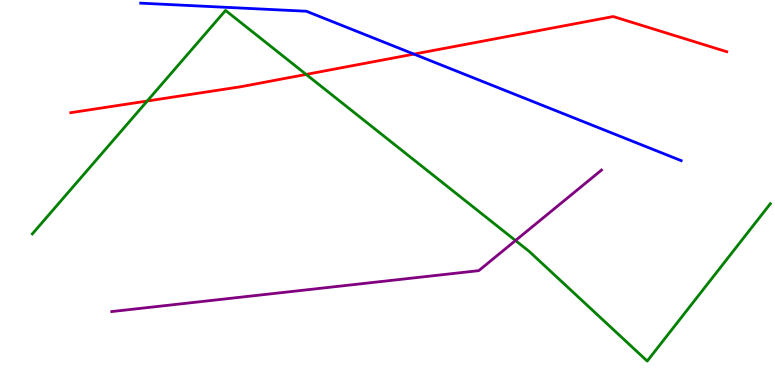[{'lines': ['blue', 'red'], 'intersections': [{'x': 5.34, 'y': 8.59}]}, {'lines': ['green', 'red'], 'intersections': [{'x': 1.9, 'y': 7.38}, {'x': 3.95, 'y': 8.07}]}, {'lines': ['purple', 'red'], 'intersections': []}, {'lines': ['blue', 'green'], 'intersections': []}, {'lines': ['blue', 'purple'], 'intersections': []}, {'lines': ['green', 'purple'], 'intersections': [{'x': 6.65, 'y': 3.75}]}]